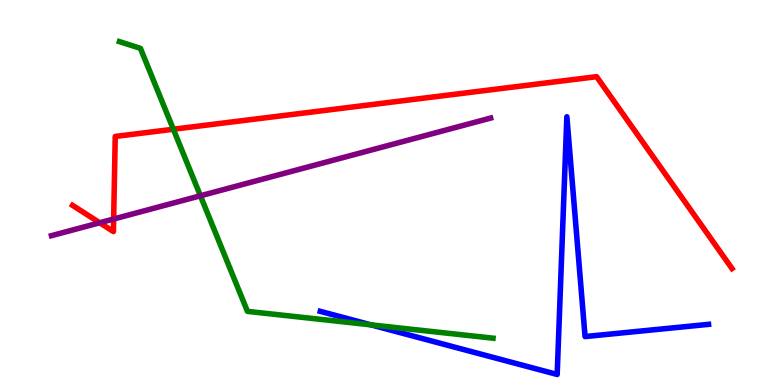[{'lines': ['blue', 'red'], 'intersections': []}, {'lines': ['green', 'red'], 'intersections': [{'x': 2.24, 'y': 6.64}]}, {'lines': ['purple', 'red'], 'intersections': [{'x': 1.29, 'y': 4.21}, {'x': 1.47, 'y': 4.31}]}, {'lines': ['blue', 'green'], 'intersections': [{'x': 4.79, 'y': 1.56}]}, {'lines': ['blue', 'purple'], 'intersections': []}, {'lines': ['green', 'purple'], 'intersections': [{'x': 2.59, 'y': 4.91}]}]